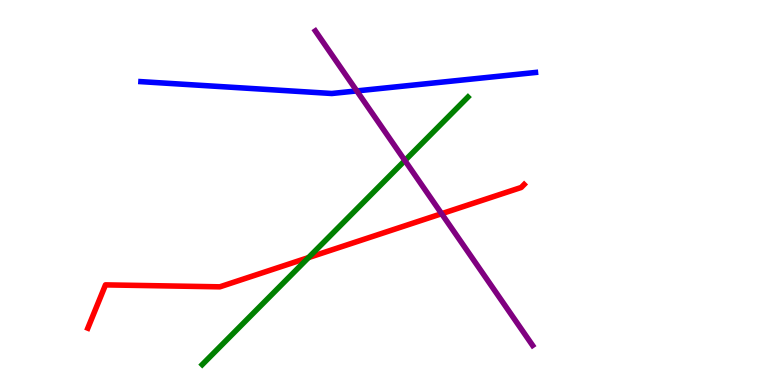[{'lines': ['blue', 'red'], 'intersections': []}, {'lines': ['green', 'red'], 'intersections': [{'x': 3.98, 'y': 3.31}]}, {'lines': ['purple', 'red'], 'intersections': [{'x': 5.7, 'y': 4.45}]}, {'lines': ['blue', 'green'], 'intersections': []}, {'lines': ['blue', 'purple'], 'intersections': [{'x': 4.6, 'y': 7.64}]}, {'lines': ['green', 'purple'], 'intersections': [{'x': 5.22, 'y': 5.83}]}]